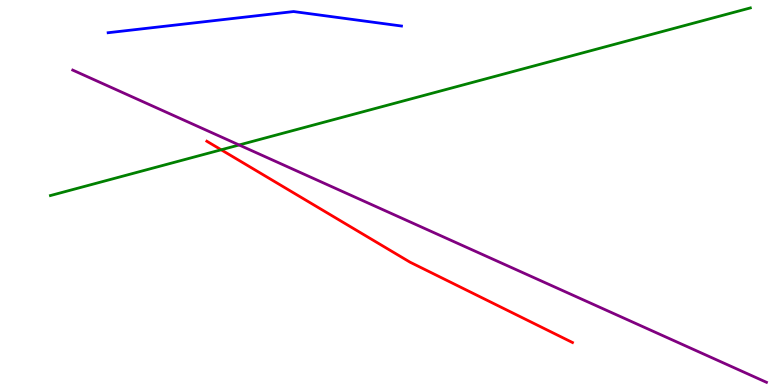[{'lines': ['blue', 'red'], 'intersections': []}, {'lines': ['green', 'red'], 'intersections': [{'x': 2.85, 'y': 6.11}]}, {'lines': ['purple', 'red'], 'intersections': []}, {'lines': ['blue', 'green'], 'intersections': []}, {'lines': ['blue', 'purple'], 'intersections': []}, {'lines': ['green', 'purple'], 'intersections': [{'x': 3.09, 'y': 6.23}]}]